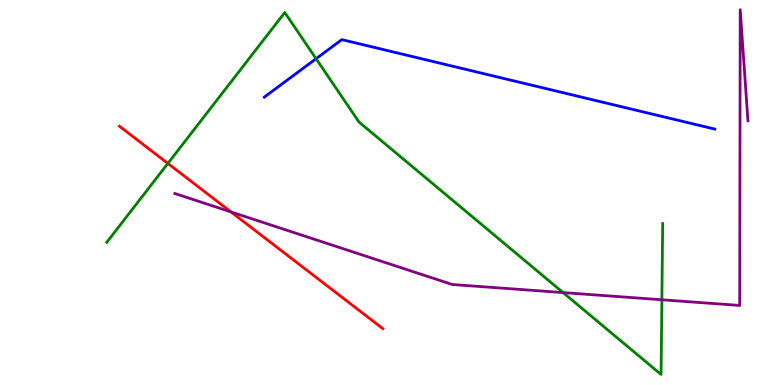[{'lines': ['blue', 'red'], 'intersections': []}, {'lines': ['green', 'red'], 'intersections': [{'x': 2.17, 'y': 5.76}]}, {'lines': ['purple', 'red'], 'intersections': [{'x': 2.98, 'y': 4.5}]}, {'lines': ['blue', 'green'], 'intersections': [{'x': 4.08, 'y': 8.48}]}, {'lines': ['blue', 'purple'], 'intersections': []}, {'lines': ['green', 'purple'], 'intersections': [{'x': 7.27, 'y': 2.4}, {'x': 8.54, 'y': 2.21}]}]